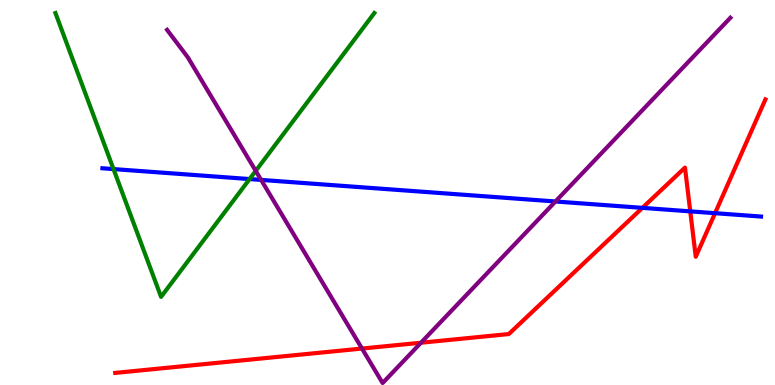[{'lines': ['blue', 'red'], 'intersections': [{'x': 8.29, 'y': 4.6}, {'x': 8.91, 'y': 4.51}, {'x': 9.23, 'y': 4.46}]}, {'lines': ['green', 'red'], 'intersections': []}, {'lines': ['purple', 'red'], 'intersections': [{'x': 4.67, 'y': 0.947}, {'x': 5.43, 'y': 1.1}]}, {'lines': ['blue', 'green'], 'intersections': [{'x': 1.46, 'y': 5.61}, {'x': 3.22, 'y': 5.35}]}, {'lines': ['blue', 'purple'], 'intersections': [{'x': 3.37, 'y': 5.33}, {'x': 7.17, 'y': 4.77}]}, {'lines': ['green', 'purple'], 'intersections': [{'x': 3.3, 'y': 5.56}]}]